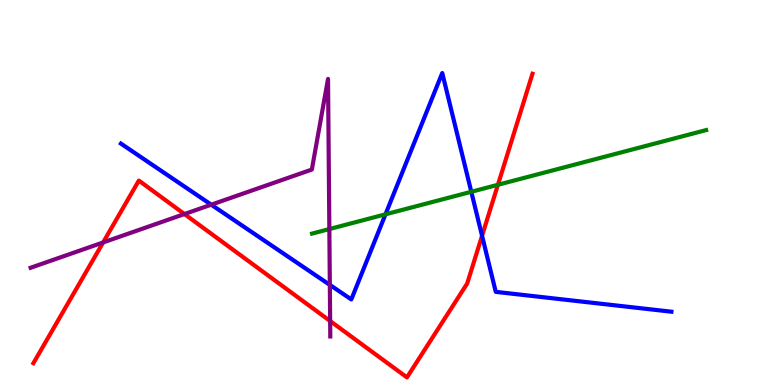[{'lines': ['blue', 'red'], 'intersections': [{'x': 6.22, 'y': 3.88}]}, {'lines': ['green', 'red'], 'intersections': [{'x': 6.42, 'y': 5.2}]}, {'lines': ['purple', 'red'], 'intersections': [{'x': 1.33, 'y': 3.7}, {'x': 2.38, 'y': 4.44}, {'x': 4.26, 'y': 1.66}]}, {'lines': ['blue', 'green'], 'intersections': [{'x': 4.97, 'y': 4.43}, {'x': 6.08, 'y': 5.02}]}, {'lines': ['blue', 'purple'], 'intersections': [{'x': 2.73, 'y': 4.68}, {'x': 4.26, 'y': 2.6}]}, {'lines': ['green', 'purple'], 'intersections': [{'x': 4.25, 'y': 4.05}]}]